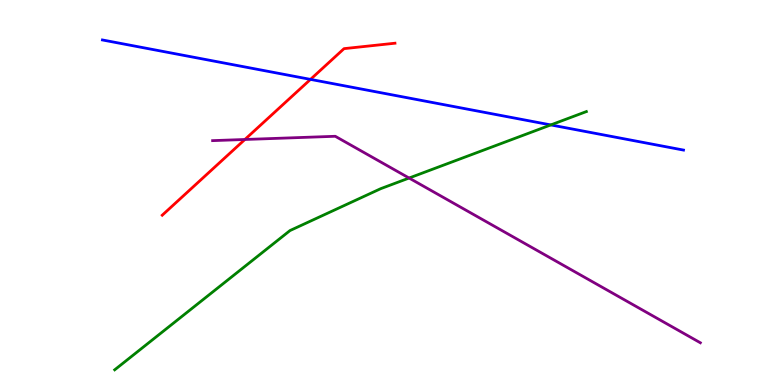[{'lines': ['blue', 'red'], 'intersections': [{'x': 4.01, 'y': 7.94}]}, {'lines': ['green', 'red'], 'intersections': []}, {'lines': ['purple', 'red'], 'intersections': [{'x': 3.16, 'y': 6.38}]}, {'lines': ['blue', 'green'], 'intersections': [{'x': 7.11, 'y': 6.76}]}, {'lines': ['blue', 'purple'], 'intersections': []}, {'lines': ['green', 'purple'], 'intersections': [{'x': 5.28, 'y': 5.38}]}]